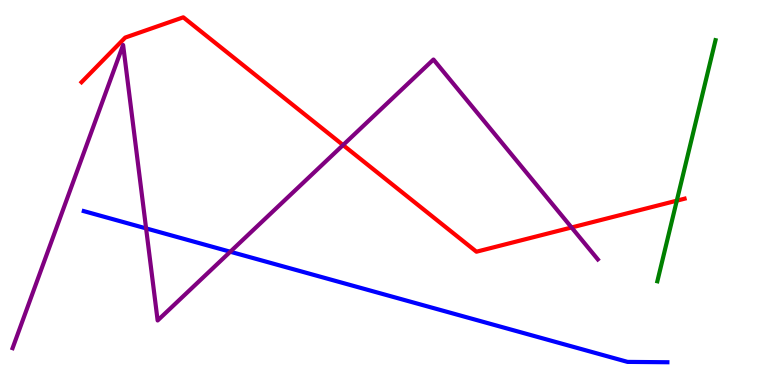[{'lines': ['blue', 'red'], 'intersections': []}, {'lines': ['green', 'red'], 'intersections': [{'x': 8.73, 'y': 4.79}]}, {'lines': ['purple', 'red'], 'intersections': [{'x': 4.43, 'y': 6.23}, {'x': 7.38, 'y': 4.09}]}, {'lines': ['blue', 'green'], 'intersections': []}, {'lines': ['blue', 'purple'], 'intersections': [{'x': 1.89, 'y': 4.07}, {'x': 2.97, 'y': 3.46}]}, {'lines': ['green', 'purple'], 'intersections': []}]